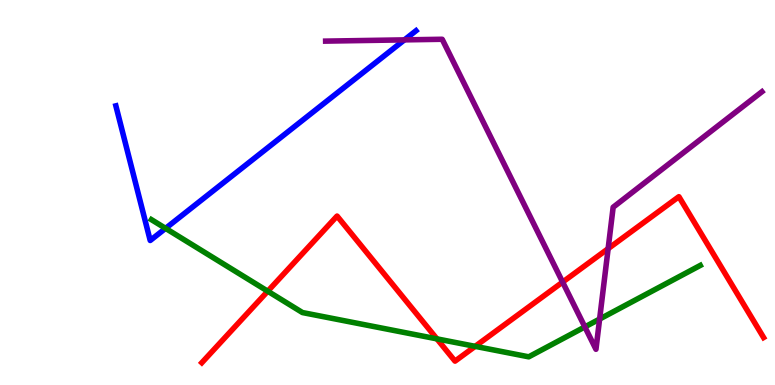[{'lines': ['blue', 'red'], 'intersections': []}, {'lines': ['green', 'red'], 'intersections': [{'x': 3.45, 'y': 2.44}, {'x': 5.64, 'y': 1.2}, {'x': 6.13, 'y': 1.0}]}, {'lines': ['purple', 'red'], 'intersections': [{'x': 7.26, 'y': 2.67}, {'x': 7.85, 'y': 3.54}]}, {'lines': ['blue', 'green'], 'intersections': [{'x': 2.14, 'y': 4.07}]}, {'lines': ['blue', 'purple'], 'intersections': [{'x': 5.22, 'y': 8.96}]}, {'lines': ['green', 'purple'], 'intersections': [{'x': 7.55, 'y': 1.51}, {'x': 7.74, 'y': 1.71}]}]